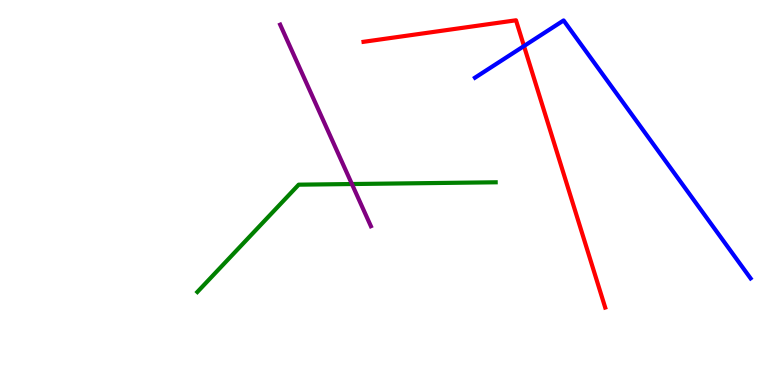[{'lines': ['blue', 'red'], 'intersections': [{'x': 6.76, 'y': 8.8}]}, {'lines': ['green', 'red'], 'intersections': []}, {'lines': ['purple', 'red'], 'intersections': []}, {'lines': ['blue', 'green'], 'intersections': []}, {'lines': ['blue', 'purple'], 'intersections': []}, {'lines': ['green', 'purple'], 'intersections': [{'x': 4.54, 'y': 5.22}]}]